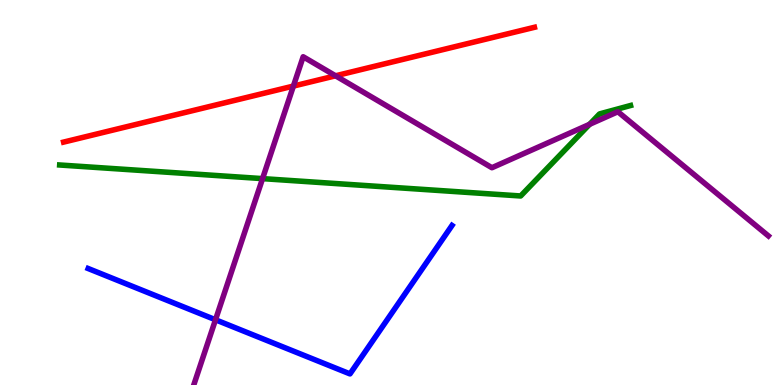[{'lines': ['blue', 'red'], 'intersections': []}, {'lines': ['green', 'red'], 'intersections': []}, {'lines': ['purple', 'red'], 'intersections': [{'x': 3.79, 'y': 7.76}, {'x': 4.33, 'y': 8.03}]}, {'lines': ['blue', 'green'], 'intersections': []}, {'lines': ['blue', 'purple'], 'intersections': [{'x': 2.78, 'y': 1.69}]}, {'lines': ['green', 'purple'], 'intersections': [{'x': 3.39, 'y': 5.36}, {'x': 7.61, 'y': 6.77}]}]